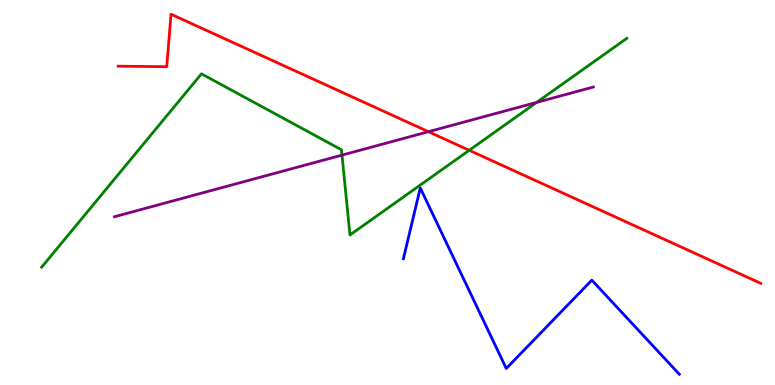[{'lines': ['blue', 'red'], 'intersections': []}, {'lines': ['green', 'red'], 'intersections': [{'x': 6.05, 'y': 6.1}]}, {'lines': ['purple', 'red'], 'intersections': [{'x': 5.53, 'y': 6.58}]}, {'lines': ['blue', 'green'], 'intersections': []}, {'lines': ['blue', 'purple'], 'intersections': []}, {'lines': ['green', 'purple'], 'intersections': [{'x': 4.41, 'y': 5.97}, {'x': 6.92, 'y': 7.34}]}]